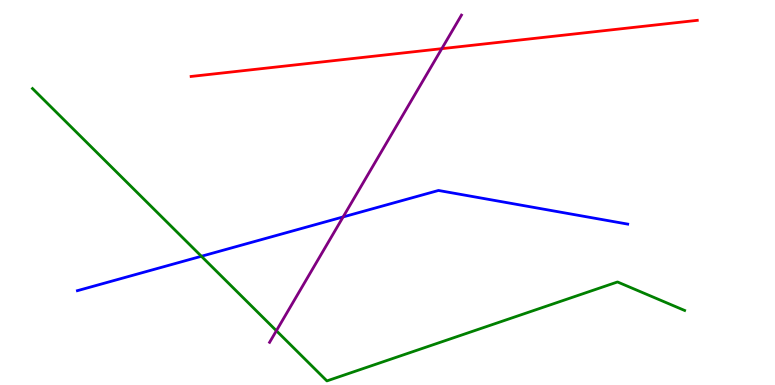[{'lines': ['blue', 'red'], 'intersections': []}, {'lines': ['green', 'red'], 'intersections': []}, {'lines': ['purple', 'red'], 'intersections': [{'x': 5.7, 'y': 8.74}]}, {'lines': ['blue', 'green'], 'intersections': [{'x': 2.6, 'y': 3.34}]}, {'lines': ['blue', 'purple'], 'intersections': [{'x': 4.43, 'y': 4.37}]}, {'lines': ['green', 'purple'], 'intersections': [{'x': 3.57, 'y': 1.41}]}]